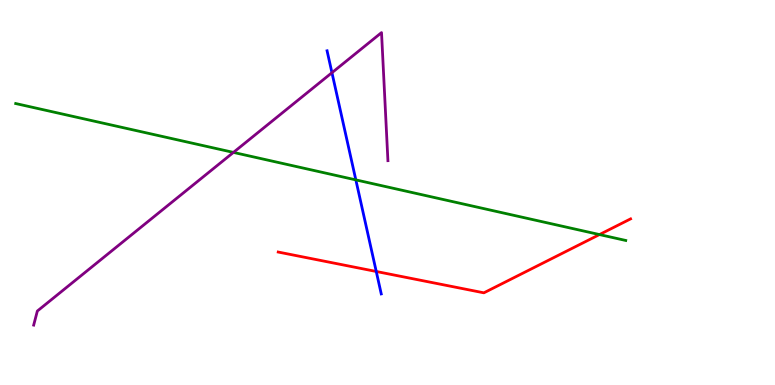[{'lines': ['blue', 'red'], 'intersections': [{'x': 4.85, 'y': 2.95}]}, {'lines': ['green', 'red'], 'intersections': [{'x': 7.74, 'y': 3.91}]}, {'lines': ['purple', 'red'], 'intersections': []}, {'lines': ['blue', 'green'], 'intersections': [{'x': 4.59, 'y': 5.33}]}, {'lines': ['blue', 'purple'], 'intersections': [{'x': 4.28, 'y': 8.11}]}, {'lines': ['green', 'purple'], 'intersections': [{'x': 3.01, 'y': 6.04}]}]